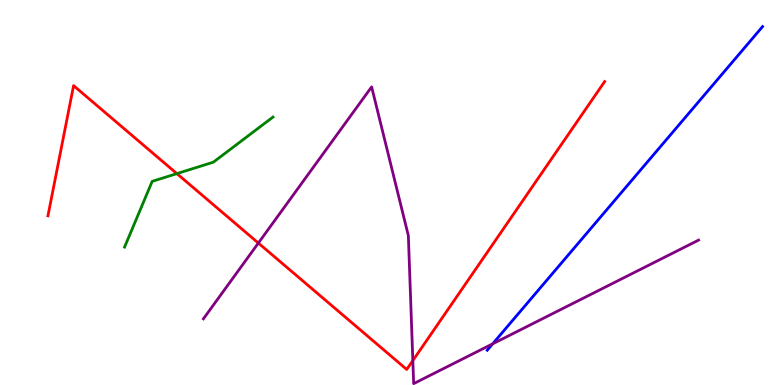[{'lines': ['blue', 'red'], 'intersections': []}, {'lines': ['green', 'red'], 'intersections': [{'x': 2.28, 'y': 5.49}]}, {'lines': ['purple', 'red'], 'intersections': [{'x': 3.33, 'y': 3.69}, {'x': 5.33, 'y': 0.634}]}, {'lines': ['blue', 'green'], 'intersections': []}, {'lines': ['blue', 'purple'], 'intersections': [{'x': 6.36, 'y': 1.07}]}, {'lines': ['green', 'purple'], 'intersections': []}]